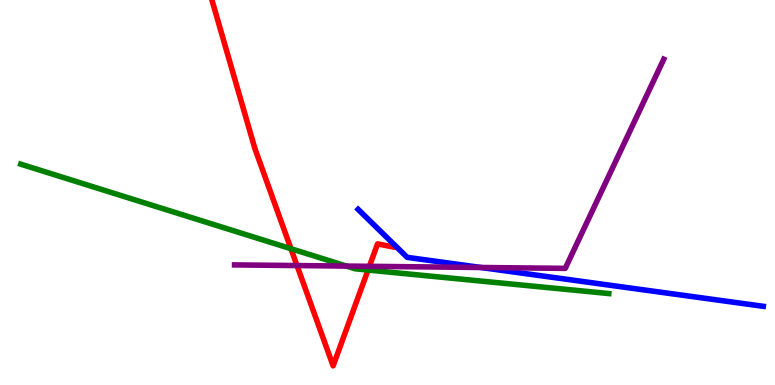[{'lines': ['blue', 'red'], 'intersections': []}, {'lines': ['green', 'red'], 'intersections': [{'x': 3.75, 'y': 3.54}, {'x': 4.75, 'y': 2.99}]}, {'lines': ['purple', 'red'], 'intersections': [{'x': 3.83, 'y': 3.1}, {'x': 4.77, 'y': 3.08}]}, {'lines': ['blue', 'green'], 'intersections': []}, {'lines': ['blue', 'purple'], 'intersections': [{'x': 6.2, 'y': 3.05}]}, {'lines': ['green', 'purple'], 'intersections': [{'x': 4.47, 'y': 3.09}]}]